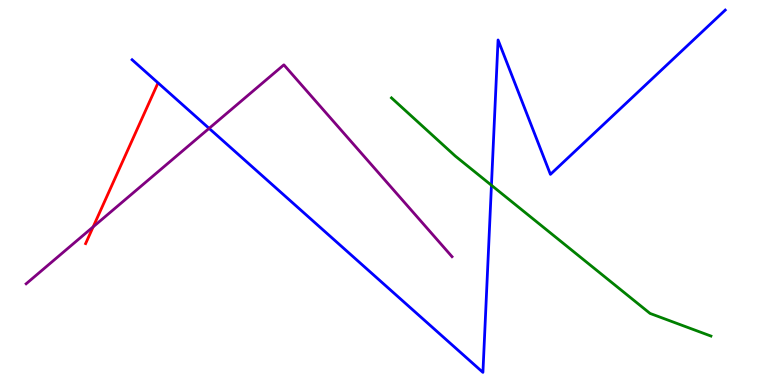[{'lines': ['blue', 'red'], 'intersections': []}, {'lines': ['green', 'red'], 'intersections': []}, {'lines': ['purple', 'red'], 'intersections': [{'x': 1.2, 'y': 4.11}]}, {'lines': ['blue', 'green'], 'intersections': [{'x': 6.34, 'y': 5.19}]}, {'lines': ['blue', 'purple'], 'intersections': [{'x': 2.7, 'y': 6.67}]}, {'lines': ['green', 'purple'], 'intersections': []}]